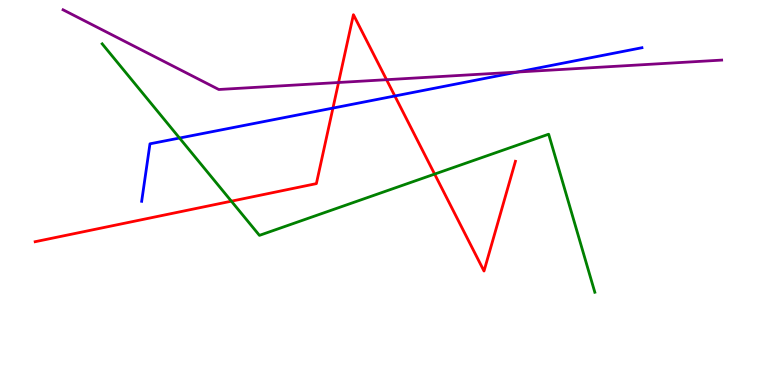[{'lines': ['blue', 'red'], 'intersections': [{'x': 4.3, 'y': 7.19}, {'x': 5.09, 'y': 7.51}]}, {'lines': ['green', 'red'], 'intersections': [{'x': 2.99, 'y': 4.77}, {'x': 5.61, 'y': 5.48}]}, {'lines': ['purple', 'red'], 'intersections': [{'x': 4.37, 'y': 7.86}, {'x': 4.99, 'y': 7.93}]}, {'lines': ['blue', 'green'], 'intersections': [{'x': 2.32, 'y': 6.41}]}, {'lines': ['blue', 'purple'], 'intersections': [{'x': 6.68, 'y': 8.13}]}, {'lines': ['green', 'purple'], 'intersections': []}]